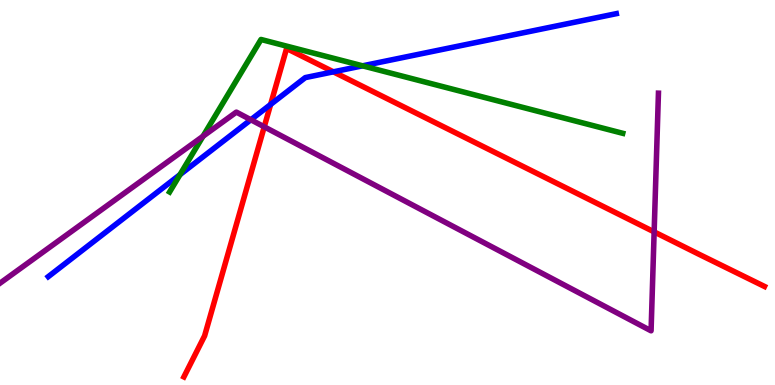[{'lines': ['blue', 'red'], 'intersections': [{'x': 3.49, 'y': 7.29}, {'x': 4.3, 'y': 8.13}]}, {'lines': ['green', 'red'], 'intersections': []}, {'lines': ['purple', 'red'], 'intersections': [{'x': 3.41, 'y': 6.71}, {'x': 8.44, 'y': 3.98}]}, {'lines': ['blue', 'green'], 'intersections': [{'x': 2.32, 'y': 5.46}, {'x': 4.68, 'y': 8.29}]}, {'lines': ['blue', 'purple'], 'intersections': [{'x': 3.24, 'y': 6.89}]}, {'lines': ['green', 'purple'], 'intersections': [{'x': 2.62, 'y': 6.46}]}]